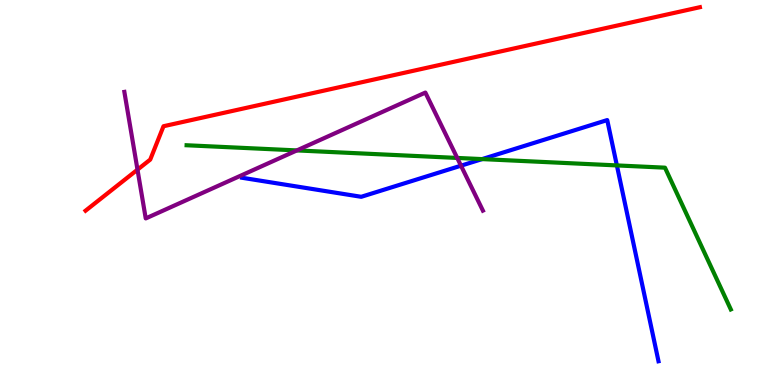[{'lines': ['blue', 'red'], 'intersections': []}, {'lines': ['green', 'red'], 'intersections': []}, {'lines': ['purple', 'red'], 'intersections': [{'x': 1.77, 'y': 5.59}]}, {'lines': ['blue', 'green'], 'intersections': [{'x': 6.22, 'y': 5.87}, {'x': 7.96, 'y': 5.7}]}, {'lines': ['blue', 'purple'], 'intersections': [{'x': 5.95, 'y': 5.7}]}, {'lines': ['green', 'purple'], 'intersections': [{'x': 3.83, 'y': 6.09}, {'x': 5.9, 'y': 5.9}]}]